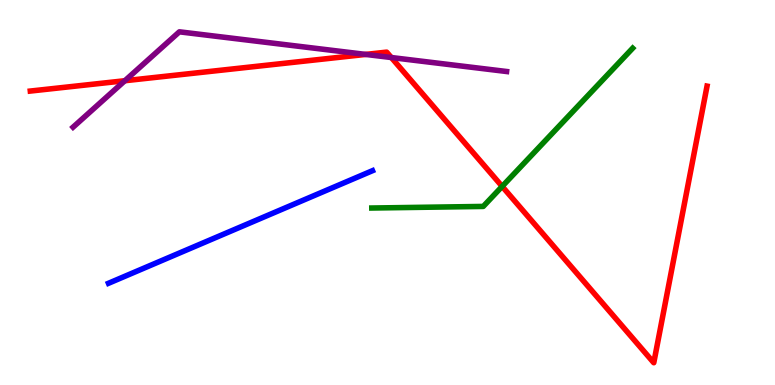[{'lines': ['blue', 'red'], 'intersections': []}, {'lines': ['green', 'red'], 'intersections': [{'x': 6.48, 'y': 5.16}]}, {'lines': ['purple', 'red'], 'intersections': [{'x': 1.61, 'y': 7.9}, {'x': 4.72, 'y': 8.59}, {'x': 5.05, 'y': 8.51}]}, {'lines': ['blue', 'green'], 'intersections': []}, {'lines': ['blue', 'purple'], 'intersections': []}, {'lines': ['green', 'purple'], 'intersections': []}]